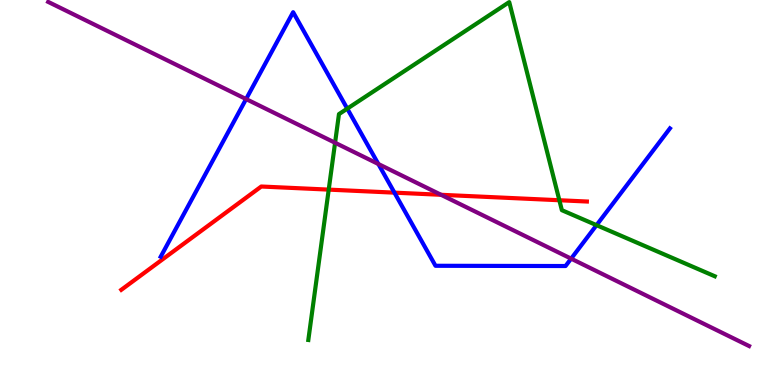[{'lines': ['blue', 'red'], 'intersections': [{'x': 5.09, 'y': 5.0}]}, {'lines': ['green', 'red'], 'intersections': [{'x': 4.24, 'y': 5.07}, {'x': 7.22, 'y': 4.8}]}, {'lines': ['purple', 'red'], 'intersections': [{'x': 5.69, 'y': 4.94}]}, {'lines': ['blue', 'green'], 'intersections': [{'x': 4.48, 'y': 7.18}, {'x': 7.7, 'y': 4.15}]}, {'lines': ['blue', 'purple'], 'intersections': [{'x': 3.18, 'y': 7.43}, {'x': 4.88, 'y': 5.74}, {'x': 7.37, 'y': 3.28}]}, {'lines': ['green', 'purple'], 'intersections': [{'x': 4.32, 'y': 6.29}]}]